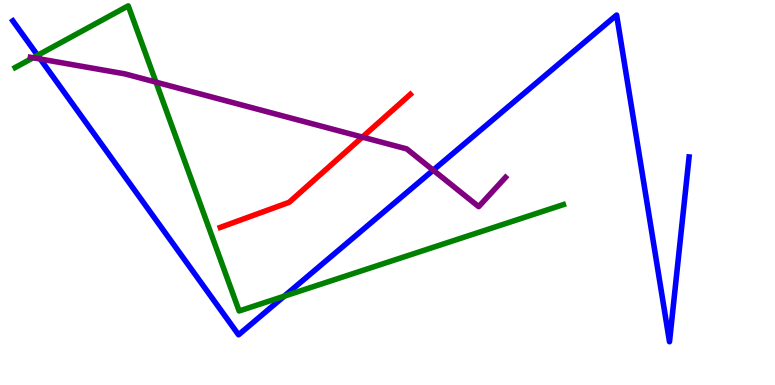[{'lines': ['blue', 'red'], 'intersections': []}, {'lines': ['green', 'red'], 'intersections': []}, {'lines': ['purple', 'red'], 'intersections': [{'x': 4.68, 'y': 6.44}]}, {'lines': ['blue', 'green'], 'intersections': [{'x': 0.485, 'y': 8.56}, {'x': 3.67, 'y': 2.31}]}, {'lines': ['blue', 'purple'], 'intersections': [{'x': 0.519, 'y': 8.47}, {'x': 5.59, 'y': 5.58}]}, {'lines': ['green', 'purple'], 'intersections': [{'x': 0.427, 'y': 8.5}, {'x': 2.01, 'y': 7.87}]}]